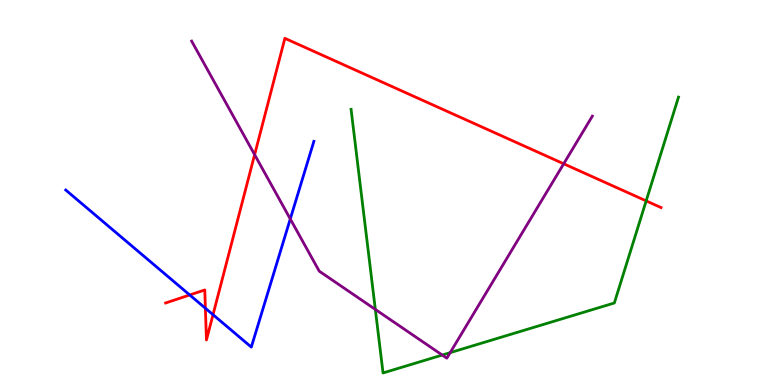[{'lines': ['blue', 'red'], 'intersections': [{'x': 2.45, 'y': 2.34}, {'x': 2.65, 'y': 1.99}, {'x': 2.75, 'y': 1.83}]}, {'lines': ['green', 'red'], 'intersections': [{'x': 8.34, 'y': 4.78}]}, {'lines': ['purple', 'red'], 'intersections': [{'x': 3.29, 'y': 5.98}, {'x': 7.27, 'y': 5.75}]}, {'lines': ['blue', 'green'], 'intersections': []}, {'lines': ['blue', 'purple'], 'intersections': [{'x': 3.75, 'y': 4.31}]}, {'lines': ['green', 'purple'], 'intersections': [{'x': 4.84, 'y': 1.96}, {'x': 5.71, 'y': 0.778}, {'x': 5.81, 'y': 0.84}]}]